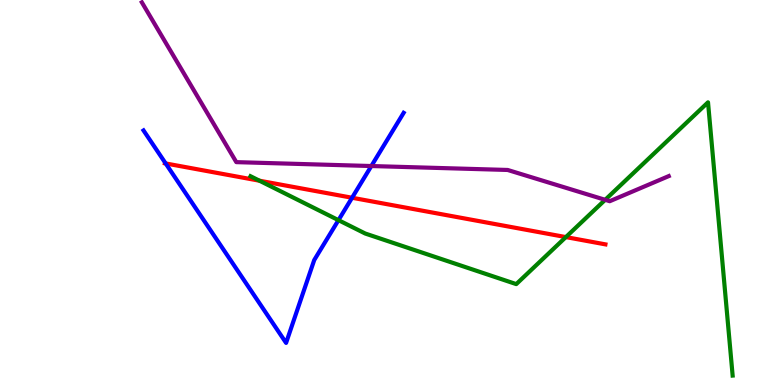[{'lines': ['blue', 'red'], 'intersections': [{'x': 2.14, 'y': 5.75}, {'x': 4.54, 'y': 4.86}]}, {'lines': ['green', 'red'], 'intersections': [{'x': 3.35, 'y': 5.31}, {'x': 7.3, 'y': 3.84}]}, {'lines': ['purple', 'red'], 'intersections': []}, {'lines': ['blue', 'green'], 'intersections': [{'x': 4.37, 'y': 4.28}]}, {'lines': ['blue', 'purple'], 'intersections': [{'x': 4.79, 'y': 5.69}]}, {'lines': ['green', 'purple'], 'intersections': [{'x': 7.81, 'y': 4.81}]}]